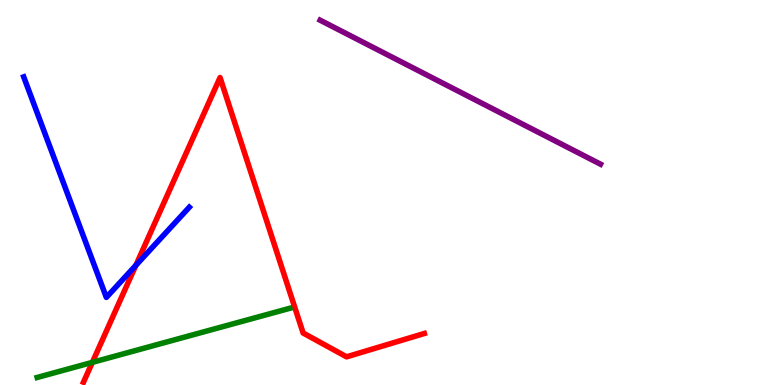[{'lines': ['blue', 'red'], 'intersections': [{'x': 1.75, 'y': 3.11}]}, {'lines': ['green', 'red'], 'intersections': [{'x': 1.19, 'y': 0.588}]}, {'lines': ['purple', 'red'], 'intersections': []}, {'lines': ['blue', 'green'], 'intersections': []}, {'lines': ['blue', 'purple'], 'intersections': []}, {'lines': ['green', 'purple'], 'intersections': []}]